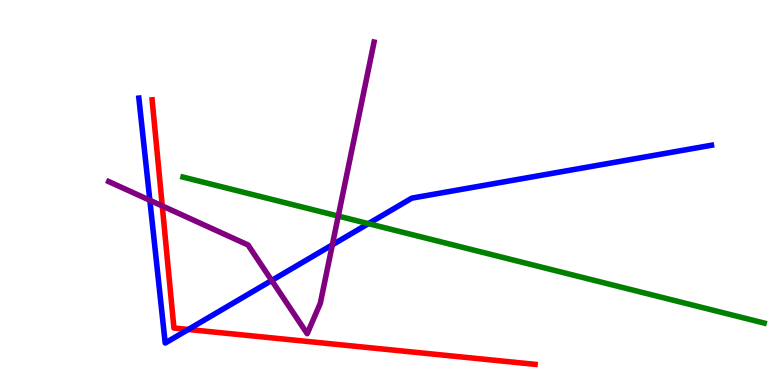[{'lines': ['blue', 'red'], 'intersections': [{'x': 2.43, 'y': 1.44}]}, {'lines': ['green', 'red'], 'intersections': []}, {'lines': ['purple', 'red'], 'intersections': [{'x': 2.09, 'y': 4.65}]}, {'lines': ['blue', 'green'], 'intersections': [{'x': 4.75, 'y': 4.19}]}, {'lines': ['blue', 'purple'], 'intersections': [{'x': 1.93, 'y': 4.8}, {'x': 3.51, 'y': 2.72}, {'x': 4.29, 'y': 3.64}]}, {'lines': ['green', 'purple'], 'intersections': [{'x': 4.36, 'y': 4.39}]}]